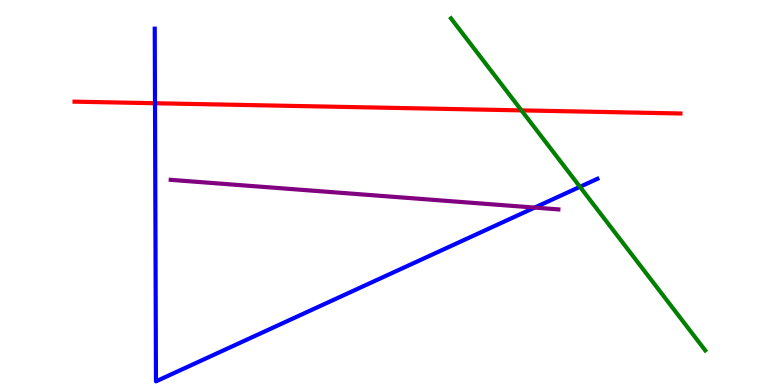[{'lines': ['blue', 'red'], 'intersections': [{'x': 2.0, 'y': 7.32}]}, {'lines': ['green', 'red'], 'intersections': [{'x': 6.73, 'y': 7.13}]}, {'lines': ['purple', 'red'], 'intersections': []}, {'lines': ['blue', 'green'], 'intersections': [{'x': 7.48, 'y': 5.15}]}, {'lines': ['blue', 'purple'], 'intersections': [{'x': 6.9, 'y': 4.61}]}, {'lines': ['green', 'purple'], 'intersections': []}]